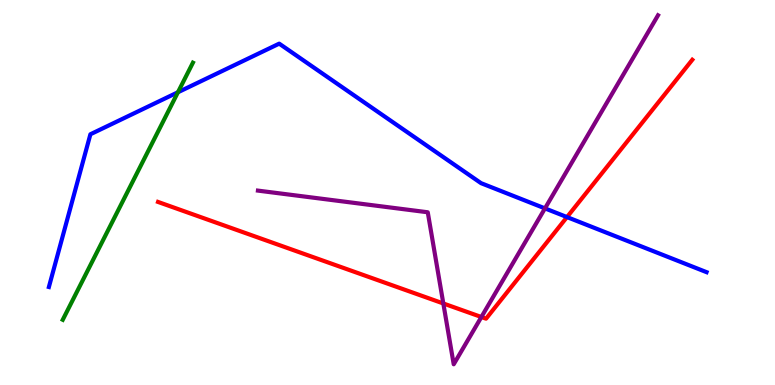[{'lines': ['blue', 'red'], 'intersections': [{'x': 7.32, 'y': 4.36}]}, {'lines': ['green', 'red'], 'intersections': []}, {'lines': ['purple', 'red'], 'intersections': [{'x': 5.72, 'y': 2.12}, {'x': 6.21, 'y': 1.77}]}, {'lines': ['blue', 'green'], 'intersections': [{'x': 2.3, 'y': 7.6}]}, {'lines': ['blue', 'purple'], 'intersections': [{'x': 7.03, 'y': 4.59}]}, {'lines': ['green', 'purple'], 'intersections': []}]